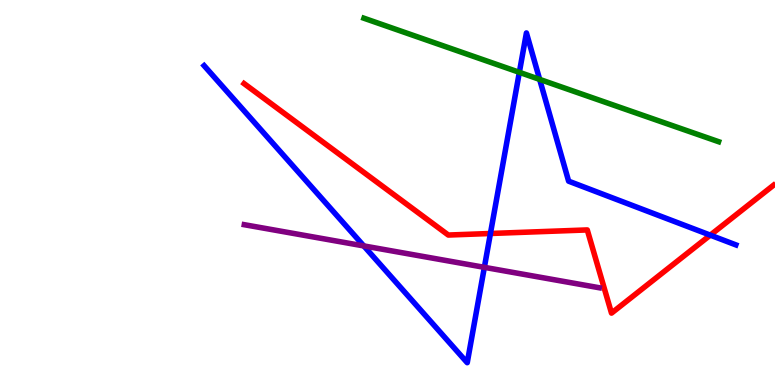[{'lines': ['blue', 'red'], 'intersections': [{'x': 6.33, 'y': 3.94}, {'x': 9.17, 'y': 3.89}]}, {'lines': ['green', 'red'], 'intersections': []}, {'lines': ['purple', 'red'], 'intersections': []}, {'lines': ['blue', 'green'], 'intersections': [{'x': 6.7, 'y': 8.12}, {'x': 6.96, 'y': 7.94}]}, {'lines': ['blue', 'purple'], 'intersections': [{'x': 4.69, 'y': 3.61}, {'x': 6.25, 'y': 3.06}]}, {'lines': ['green', 'purple'], 'intersections': []}]